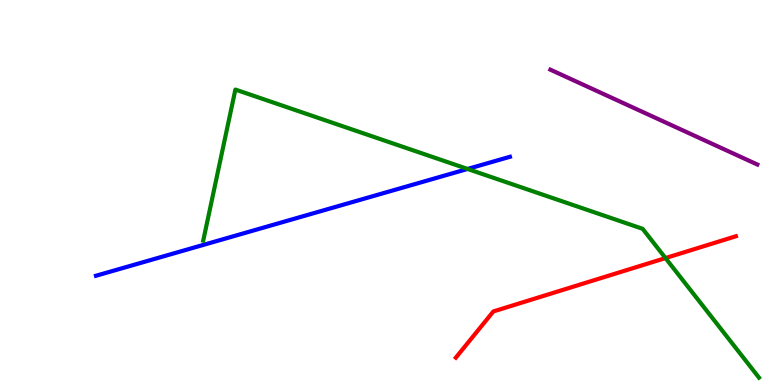[{'lines': ['blue', 'red'], 'intersections': []}, {'lines': ['green', 'red'], 'intersections': [{'x': 8.59, 'y': 3.3}]}, {'lines': ['purple', 'red'], 'intersections': []}, {'lines': ['blue', 'green'], 'intersections': [{'x': 6.03, 'y': 5.61}]}, {'lines': ['blue', 'purple'], 'intersections': []}, {'lines': ['green', 'purple'], 'intersections': []}]